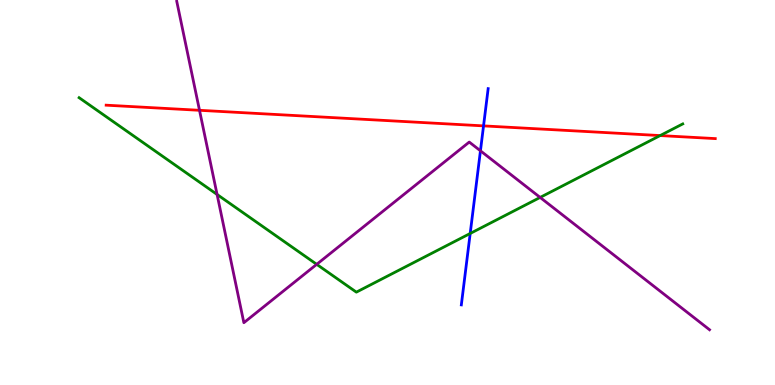[{'lines': ['blue', 'red'], 'intersections': [{'x': 6.24, 'y': 6.73}]}, {'lines': ['green', 'red'], 'intersections': [{'x': 8.52, 'y': 6.48}]}, {'lines': ['purple', 'red'], 'intersections': [{'x': 2.57, 'y': 7.14}]}, {'lines': ['blue', 'green'], 'intersections': [{'x': 6.07, 'y': 3.94}]}, {'lines': ['blue', 'purple'], 'intersections': [{'x': 6.2, 'y': 6.08}]}, {'lines': ['green', 'purple'], 'intersections': [{'x': 2.8, 'y': 4.95}, {'x': 4.09, 'y': 3.13}, {'x': 6.97, 'y': 4.87}]}]